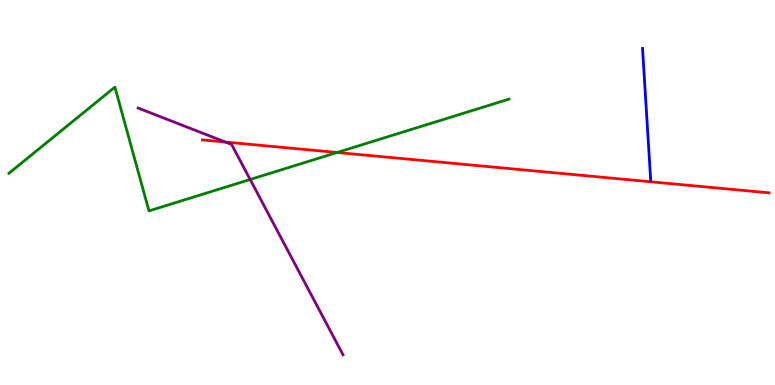[{'lines': ['blue', 'red'], 'intersections': []}, {'lines': ['green', 'red'], 'intersections': [{'x': 4.35, 'y': 6.04}]}, {'lines': ['purple', 'red'], 'intersections': [{'x': 2.91, 'y': 6.31}]}, {'lines': ['blue', 'green'], 'intersections': []}, {'lines': ['blue', 'purple'], 'intersections': []}, {'lines': ['green', 'purple'], 'intersections': [{'x': 3.23, 'y': 5.34}]}]